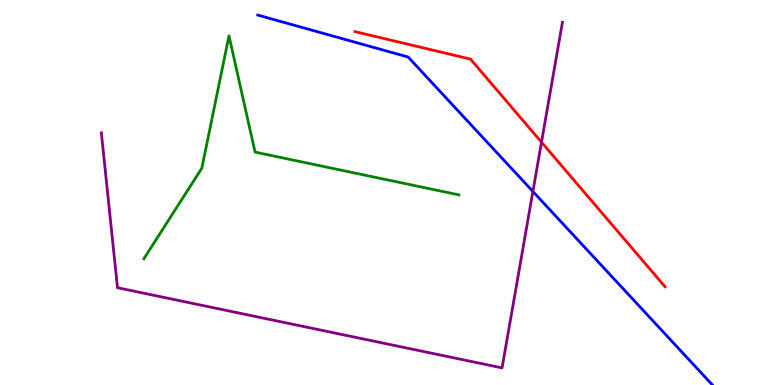[{'lines': ['blue', 'red'], 'intersections': []}, {'lines': ['green', 'red'], 'intersections': []}, {'lines': ['purple', 'red'], 'intersections': [{'x': 6.99, 'y': 6.31}]}, {'lines': ['blue', 'green'], 'intersections': []}, {'lines': ['blue', 'purple'], 'intersections': [{'x': 6.88, 'y': 5.03}]}, {'lines': ['green', 'purple'], 'intersections': []}]